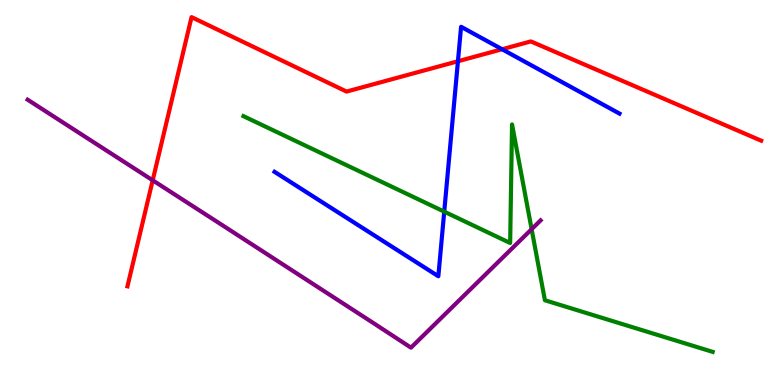[{'lines': ['blue', 'red'], 'intersections': [{'x': 5.91, 'y': 8.41}, {'x': 6.48, 'y': 8.72}]}, {'lines': ['green', 'red'], 'intersections': []}, {'lines': ['purple', 'red'], 'intersections': [{'x': 1.97, 'y': 5.32}]}, {'lines': ['blue', 'green'], 'intersections': [{'x': 5.73, 'y': 4.5}]}, {'lines': ['blue', 'purple'], 'intersections': []}, {'lines': ['green', 'purple'], 'intersections': [{'x': 6.86, 'y': 4.05}]}]